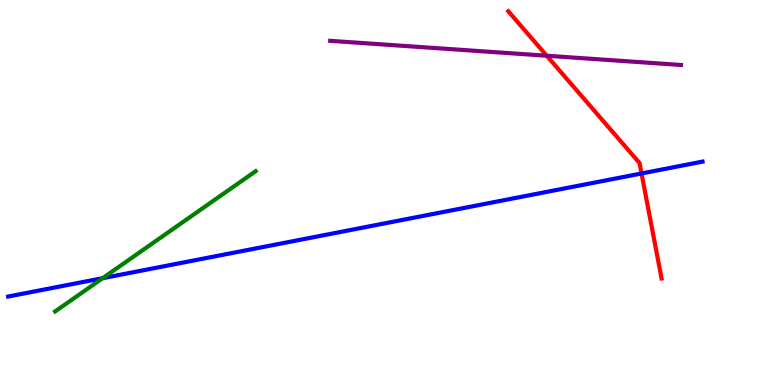[{'lines': ['blue', 'red'], 'intersections': [{'x': 8.28, 'y': 5.49}]}, {'lines': ['green', 'red'], 'intersections': []}, {'lines': ['purple', 'red'], 'intersections': [{'x': 7.05, 'y': 8.55}]}, {'lines': ['blue', 'green'], 'intersections': [{'x': 1.32, 'y': 2.77}]}, {'lines': ['blue', 'purple'], 'intersections': []}, {'lines': ['green', 'purple'], 'intersections': []}]